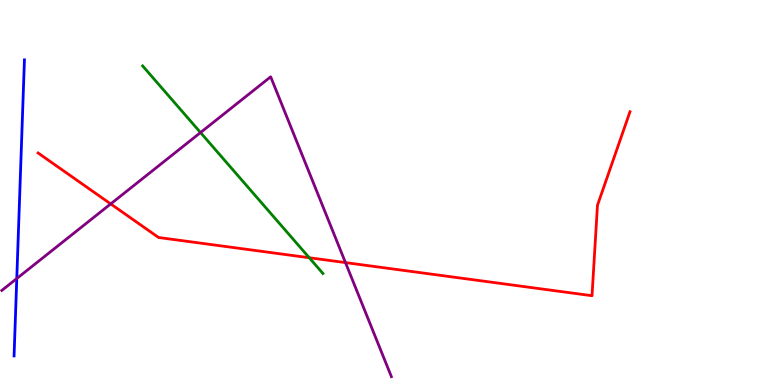[{'lines': ['blue', 'red'], 'intersections': []}, {'lines': ['green', 'red'], 'intersections': [{'x': 3.99, 'y': 3.31}]}, {'lines': ['purple', 'red'], 'intersections': [{'x': 1.43, 'y': 4.7}, {'x': 4.46, 'y': 3.18}]}, {'lines': ['blue', 'green'], 'intersections': []}, {'lines': ['blue', 'purple'], 'intersections': [{'x': 0.217, 'y': 2.77}]}, {'lines': ['green', 'purple'], 'intersections': [{'x': 2.59, 'y': 6.56}]}]